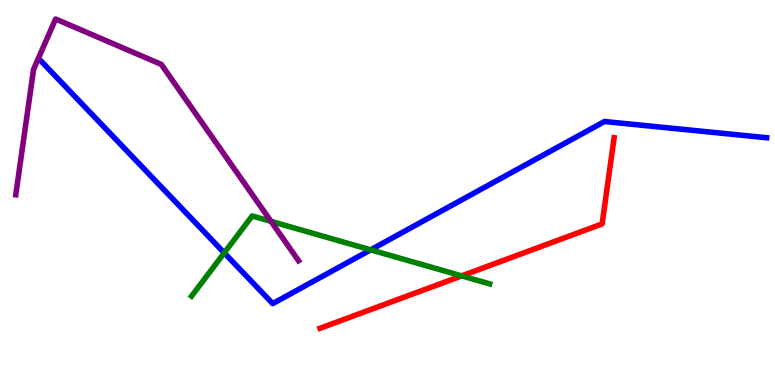[{'lines': ['blue', 'red'], 'intersections': []}, {'lines': ['green', 'red'], 'intersections': [{'x': 5.96, 'y': 2.83}]}, {'lines': ['purple', 'red'], 'intersections': []}, {'lines': ['blue', 'green'], 'intersections': [{'x': 2.89, 'y': 3.43}, {'x': 4.78, 'y': 3.51}]}, {'lines': ['blue', 'purple'], 'intersections': []}, {'lines': ['green', 'purple'], 'intersections': [{'x': 3.5, 'y': 4.25}]}]